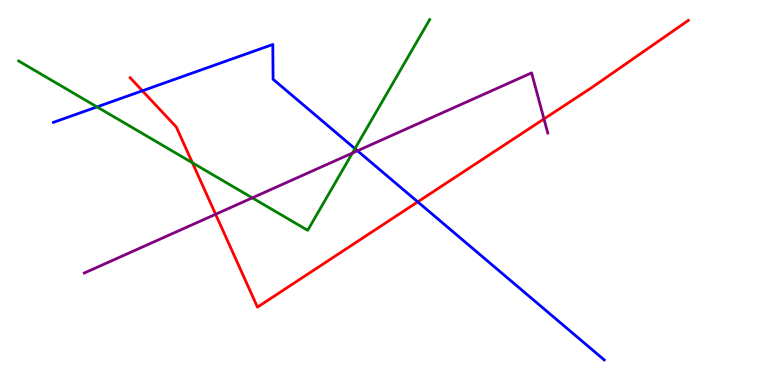[{'lines': ['blue', 'red'], 'intersections': [{'x': 1.84, 'y': 7.64}, {'x': 5.39, 'y': 4.76}]}, {'lines': ['green', 'red'], 'intersections': [{'x': 2.48, 'y': 5.77}]}, {'lines': ['purple', 'red'], 'intersections': [{'x': 2.78, 'y': 4.43}, {'x': 7.02, 'y': 6.91}]}, {'lines': ['blue', 'green'], 'intersections': [{'x': 1.25, 'y': 7.22}, {'x': 4.58, 'y': 6.14}]}, {'lines': ['blue', 'purple'], 'intersections': [{'x': 4.61, 'y': 6.08}]}, {'lines': ['green', 'purple'], 'intersections': [{'x': 3.26, 'y': 4.86}, {'x': 4.55, 'y': 6.02}]}]